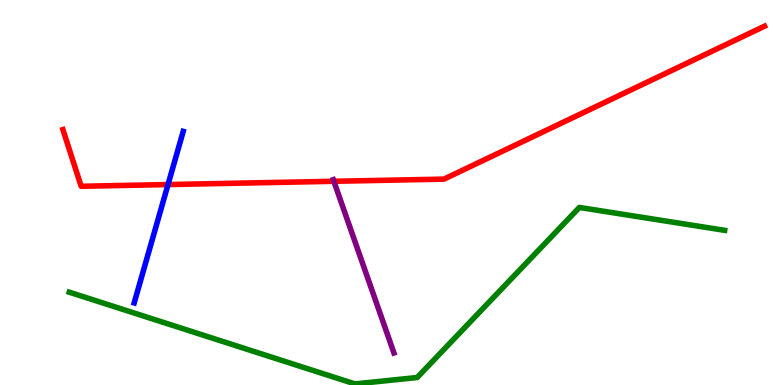[{'lines': ['blue', 'red'], 'intersections': [{'x': 2.17, 'y': 5.21}]}, {'lines': ['green', 'red'], 'intersections': []}, {'lines': ['purple', 'red'], 'intersections': [{'x': 4.31, 'y': 5.29}]}, {'lines': ['blue', 'green'], 'intersections': []}, {'lines': ['blue', 'purple'], 'intersections': []}, {'lines': ['green', 'purple'], 'intersections': []}]